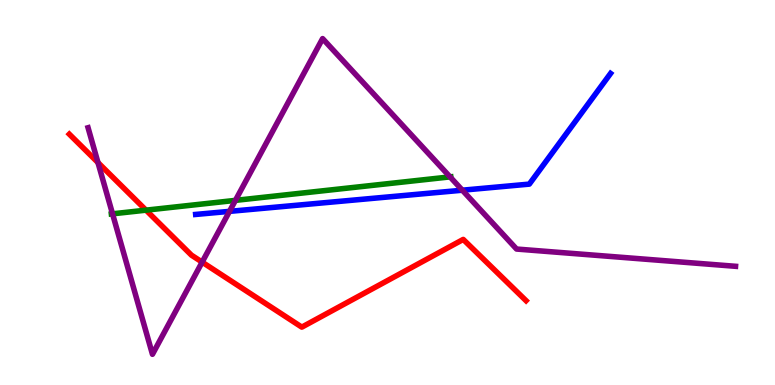[{'lines': ['blue', 'red'], 'intersections': []}, {'lines': ['green', 'red'], 'intersections': [{'x': 1.88, 'y': 4.54}]}, {'lines': ['purple', 'red'], 'intersections': [{'x': 1.26, 'y': 5.78}, {'x': 2.61, 'y': 3.19}]}, {'lines': ['blue', 'green'], 'intersections': []}, {'lines': ['blue', 'purple'], 'intersections': [{'x': 2.96, 'y': 4.51}, {'x': 5.97, 'y': 5.06}]}, {'lines': ['green', 'purple'], 'intersections': [{'x': 1.45, 'y': 4.45}, {'x': 3.04, 'y': 4.8}, {'x': 5.81, 'y': 5.41}]}]